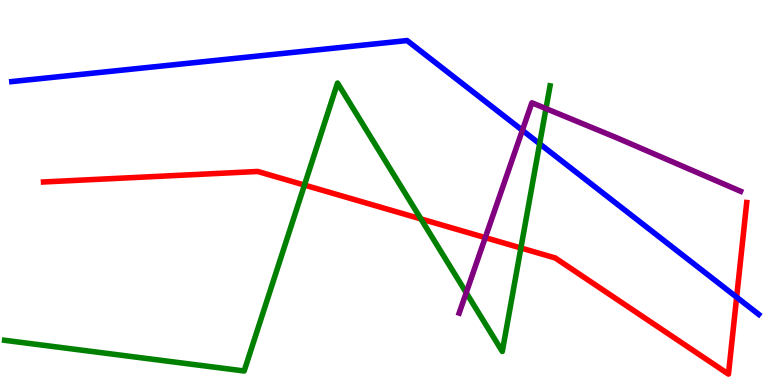[{'lines': ['blue', 'red'], 'intersections': [{'x': 9.51, 'y': 2.28}]}, {'lines': ['green', 'red'], 'intersections': [{'x': 3.93, 'y': 5.19}, {'x': 5.43, 'y': 4.31}, {'x': 6.72, 'y': 3.56}]}, {'lines': ['purple', 'red'], 'intersections': [{'x': 6.26, 'y': 3.83}]}, {'lines': ['blue', 'green'], 'intersections': [{'x': 6.96, 'y': 6.27}]}, {'lines': ['blue', 'purple'], 'intersections': [{'x': 6.74, 'y': 6.62}]}, {'lines': ['green', 'purple'], 'intersections': [{'x': 6.02, 'y': 2.4}, {'x': 7.04, 'y': 7.18}]}]